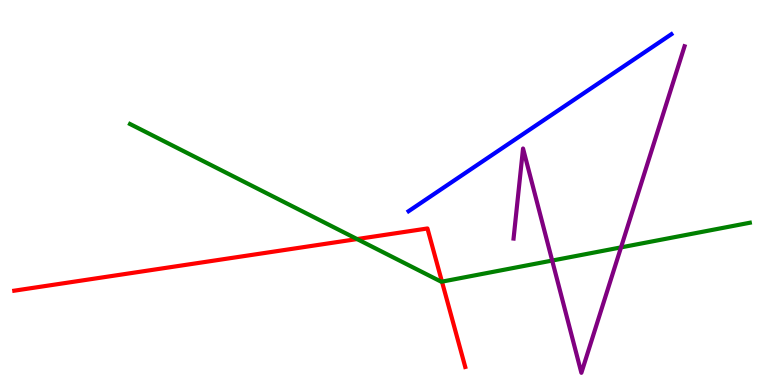[{'lines': ['blue', 'red'], 'intersections': []}, {'lines': ['green', 'red'], 'intersections': [{'x': 4.61, 'y': 3.79}, {'x': 5.7, 'y': 2.68}]}, {'lines': ['purple', 'red'], 'intersections': []}, {'lines': ['blue', 'green'], 'intersections': []}, {'lines': ['blue', 'purple'], 'intersections': []}, {'lines': ['green', 'purple'], 'intersections': [{'x': 7.12, 'y': 3.23}, {'x': 8.01, 'y': 3.57}]}]